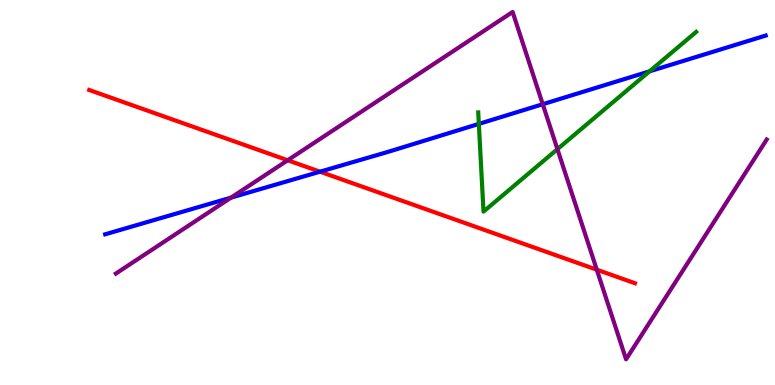[{'lines': ['blue', 'red'], 'intersections': [{'x': 4.13, 'y': 5.54}]}, {'lines': ['green', 'red'], 'intersections': []}, {'lines': ['purple', 'red'], 'intersections': [{'x': 3.71, 'y': 5.84}, {'x': 7.7, 'y': 2.99}]}, {'lines': ['blue', 'green'], 'intersections': [{'x': 6.18, 'y': 6.78}, {'x': 8.38, 'y': 8.15}]}, {'lines': ['blue', 'purple'], 'intersections': [{'x': 2.98, 'y': 4.87}, {'x': 7.0, 'y': 7.29}]}, {'lines': ['green', 'purple'], 'intersections': [{'x': 7.19, 'y': 6.13}]}]